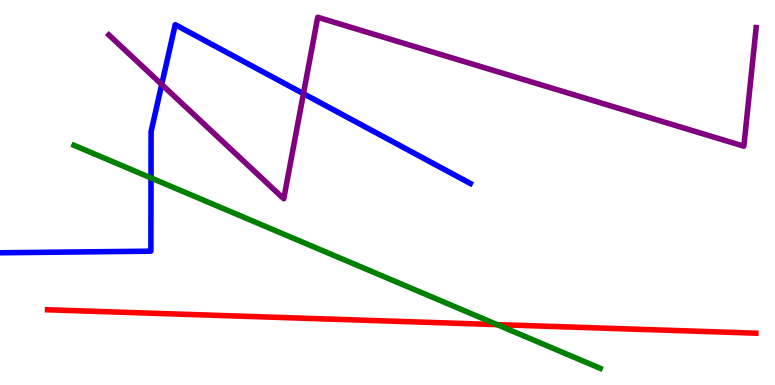[{'lines': ['blue', 'red'], 'intersections': []}, {'lines': ['green', 'red'], 'intersections': [{'x': 6.41, 'y': 1.57}]}, {'lines': ['purple', 'red'], 'intersections': []}, {'lines': ['blue', 'green'], 'intersections': [{'x': 1.95, 'y': 5.38}]}, {'lines': ['blue', 'purple'], 'intersections': [{'x': 2.09, 'y': 7.81}, {'x': 3.92, 'y': 7.57}]}, {'lines': ['green', 'purple'], 'intersections': []}]